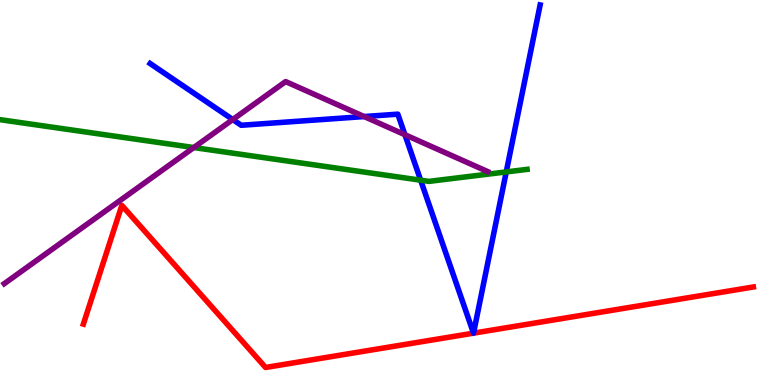[{'lines': ['blue', 'red'], 'intersections': [{'x': 6.11, 'y': 1.35}, {'x': 6.11, 'y': 1.35}]}, {'lines': ['green', 'red'], 'intersections': []}, {'lines': ['purple', 'red'], 'intersections': []}, {'lines': ['blue', 'green'], 'intersections': [{'x': 5.43, 'y': 5.32}, {'x': 6.53, 'y': 5.53}]}, {'lines': ['blue', 'purple'], 'intersections': [{'x': 3.0, 'y': 6.89}, {'x': 4.7, 'y': 6.97}, {'x': 5.22, 'y': 6.5}]}, {'lines': ['green', 'purple'], 'intersections': [{'x': 2.5, 'y': 6.17}]}]